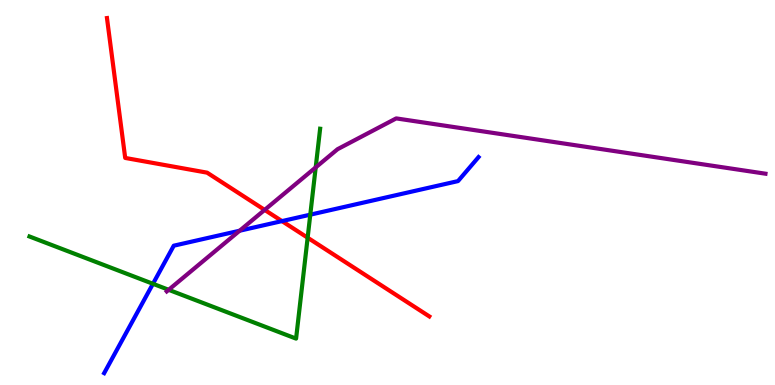[{'lines': ['blue', 'red'], 'intersections': [{'x': 3.64, 'y': 4.26}]}, {'lines': ['green', 'red'], 'intersections': [{'x': 3.97, 'y': 3.83}]}, {'lines': ['purple', 'red'], 'intersections': [{'x': 3.41, 'y': 4.55}]}, {'lines': ['blue', 'green'], 'intersections': [{'x': 1.97, 'y': 2.63}, {'x': 4.0, 'y': 4.42}]}, {'lines': ['blue', 'purple'], 'intersections': [{'x': 3.09, 'y': 4.01}]}, {'lines': ['green', 'purple'], 'intersections': [{'x': 2.18, 'y': 2.47}, {'x': 4.07, 'y': 5.65}]}]